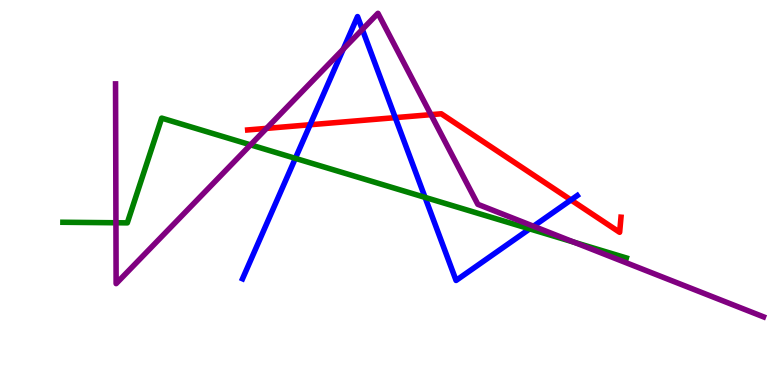[{'lines': ['blue', 'red'], 'intersections': [{'x': 4.0, 'y': 6.76}, {'x': 5.1, 'y': 6.94}, {'x': 7.37, 'y': 4.81}]}, {'lines': ['green', 'red'], 'intersections': []}, {'lines': ['purple', 'red'], 'intersections': [{'x': 3.44, 'y': 6.67}, {'x': 5.56, 'y': 7.02}]}, {'lines': ['blue', 'green'], 'intersections': [{'x': 3.81, 'y': 5.89}, {'x': 5.48, 'y': 4.87}, {'x': 6.83, 'y': 4.06}]}, {'lines': ['blue', 'purple'], 'intersections': [{'x': 4.43, 'y': 8.72}, {'x': 4.68, 'y': 9.24}, {'x': 6.88, 'y': 4.12}]}, {'lines': ['green', 'purple'], 'intersections': [{'x': 1.5, 'y': 4.21}, {'x': 3.23, 'y': 6.24}, {'x': 7.41, 'y': 3.71}]}]